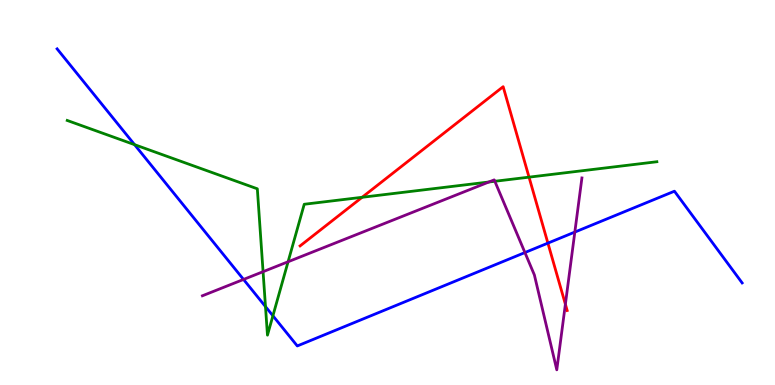[{'lines': ['blue', 'red'], 'intersections': [{'x': 7.07, 'y': 3.69}]}, {'lines': ['green', 'red'], 'intersections': [{'x': 4.67, 'y': 4.88}, {'x': 6.83, 'y': 5.4}]}, {'lines': ['purple', 'red'], 'intersections': [{'x': 7.3, 'y': 2.1}]}, {'lines': ['blue', 'green'], 'intersections': [{'x': 1.74, 'y': 6.24}, {'x': 3.43, 'y': 2.04}, {'x': 3.52, 'y': 1.8}]}, {'lines': ['blue', 'purple'], 'intersections': [{'x': 3.14, 'y': 2.74}, {'x': 6.77, 'y': 3.44}, {'x': 7.42, 'y': 3.97}]}, {'lines': ['green', 'purple'], 'intersections': [{'x': 3.39, 'y': 2.94}, {'x': 3.72, 'y': 3.2}, {'x': 6.31, 'y': 5.27}, {'x': 6.39, 'y': 5.29}]}]